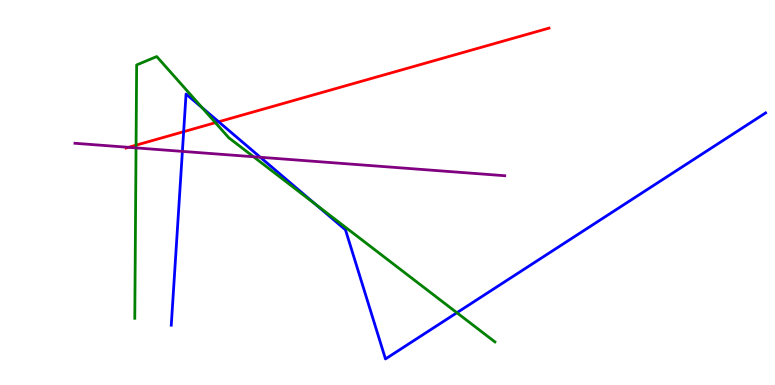[{'lines': ['blue', 'red'], 'intersections': [{'x': 2.37, 'y': 6.58}, {'x': 2.82, 'y': 6.84}]}, {'lines': ['green', 'red'], 'intersections': [{'x': 1.76, 'y': 6.23}, {'x': 2.78, 'y': 6.81}]}, {'lines': ['purple', 'red'], 'intersections': [{'x': 1.66, 'y': 6.17}]}, {'lines': ['blue', 'green'], 'intersections': [{'x': 2.61, 'y': 7.2}, {'x': 4.07, 'y': 4.7}, {'x': 5.9, 'y': 1.88}]}, {'lines': ['blue', 'purple'], 'intersections': [{'x': 2.35, 'y': 6.07}, {'x': 3.36, 'y': 5.92}]}, {'lines': ['green', 'purple'], 'intersections': [{'x': 1.76, 'y': 6.16}, {'x': 3.27, 'y': 5.93}]}]